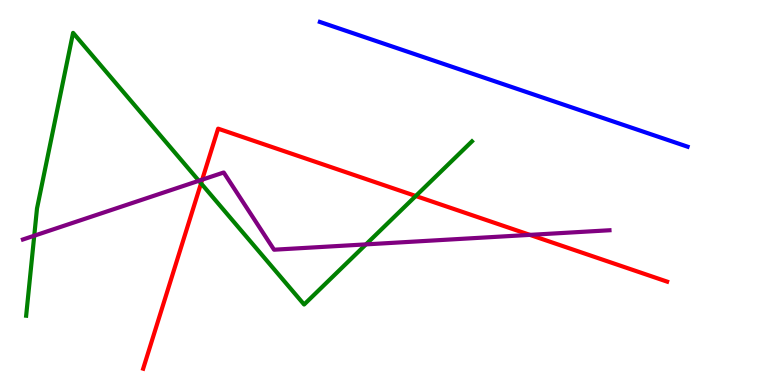[{'lines': ['blue', 'red'], 'intersections': []}, {'lines': ['green', 'red'], 'intersections': [{'x': 2.59, 'y': 5.24}, {'x': 5.36, 'y': 4.91}]}, {'lines': ['purple', 'red'], 'intersections': [{'x': 2.61, 'y': 5.33}, {'x': 6.84, 'y': 3.9}]}, {'lines': ['blue', 'green'], 'intersections': []}, {'lines': ['blue', 'purple'], 'intersections': []}, {'lines': ['green', 'purple'], 'intersections': [{'x': 0.442, 'y': 3.88}, {'x': 2.57, 'y': 5.3}, {'x': 4.72, 'y': 3.65}]}]